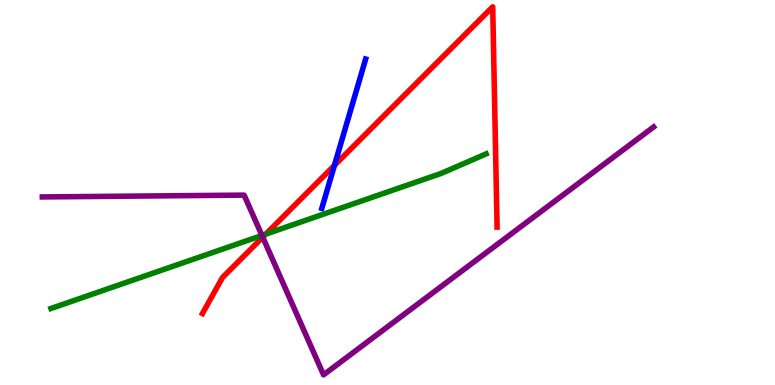[{'lines': ['blue', 'red'], 'intersections': [{'x': 4.32, 'y': 5.7}]}, {'lines': ['green', 'red'], 'intersections': [{'x': 3.43, 'y': 3.92}]}, {'lines': ['purple', 'red'], 'intersections': [{'x': 3.39, 'y': 3.84}]}, {'lines': ['blue', 'green'], 'intersections': []}, {'lines': ['blue', 'purple'], 'intersections': []}, {'lines': ['green', 'purple'], 'intersections': [{'x': 3.38, 'y': 3.88}]}]